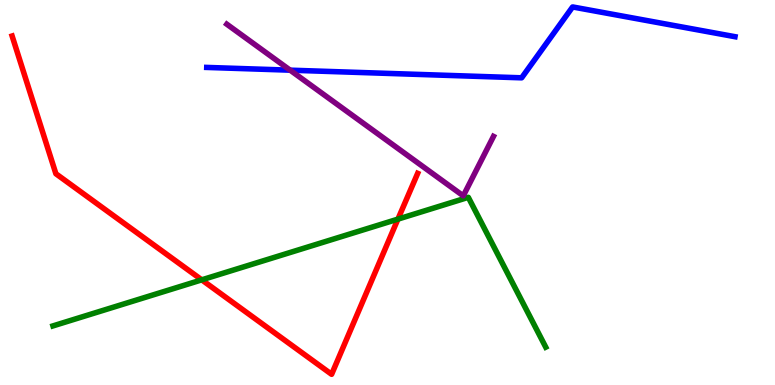[{'lines': ['blue', 'red'], 'intersections': []}, {'lines': ['green', 'red'], 'intersections': [{'x': 2.6, 'y': 2.73}, {'x': 5.13, 'y': 4.31}]}, {'lines': ['purple', 'red'], 'intersections': []}, {'lines': ['blue', 'green'], 'intersections': []}, {'lines': ['blue', 'purple'], 'intersections': [{'x': 3.74, 'y': 8.18}]}, {'lines': ['green', 'purple'], 'intersections': []}]